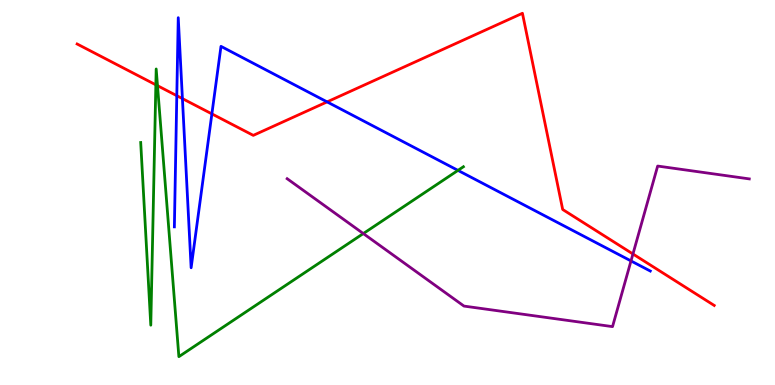[{'lines': ['blue', 'red'], 'intersections': [{'x': 2.28, 'y': 7.51}, {'x': 2.35, 'y': 7.44}, {'x': 2.73, 'y': 7.04}, {'x': 4.22, 'y': 7.35}]}, {'lines': ['green', 'red'], 'intersections': [{'x': 2.01, 'y': 7.8}, {'x': 2.03, 'y': 7.77}]}, {'lines': ['purple', 'red'], 'intersections': [{'x': 8.17, 'y': 3.4}]}, {'lines': ['blue', 'green'], 'intersections': [{'x': 5.91, 'y': 5.57}]}, {'lines': ['blue', 'purple'], 'intersections': [{'x': 8.14, 'y': 3.22}]}, {'lines': ['green', 'purple'], 'intersections': [{'x': 4.69, 'y': 3.93}]}]